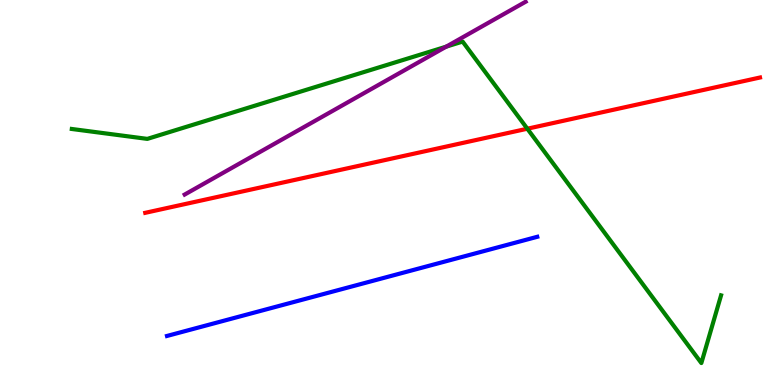[{'lines': ['blue', 'red'], 'intersections': []}, {'lines': ['green', 'red'], 'intersections': [{'x': 6.8, 'y': 6.66}]}, {'lines': ['purple', 'red'], 'intersections': []}, {'lines': ['blue', 'green'], 'intersections': []}, {'lines': ['blue', 'purple'], 'intersections': []}, {'lines': ['green', 'purple'], 'intersections': [{'x': 5.76, 'y': 8.79}]}]